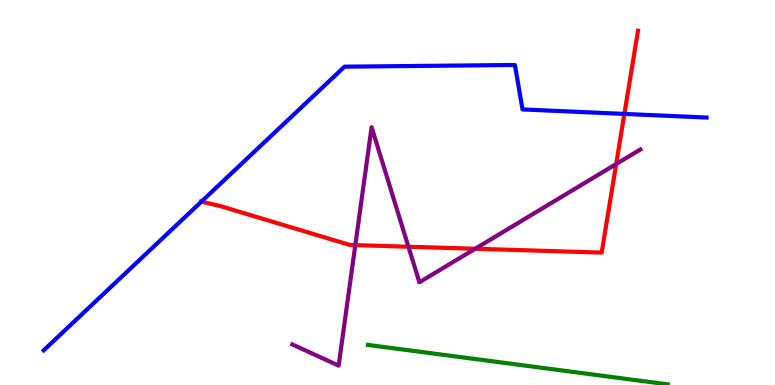[{'lines': ['blue', 'red'], 'intersections': [{'x': 2.6, 'y': 4.76}, {'x': 8.06, 'y': 7.04}]}, {'lines': ['green', 'red'], 'intersections': []}, {'lines': ['purple', 'red'], 'intersections': [{'x': 4.58, 'y': 3.63}, {'x': 5.27, 'y': 3.59}, {'x': 6.13, 'y': 3.54}, {'x': 7.95, 'y': 5.74}]}, {'lines': ['blue', 'green'], 'intersections': []}, {'lines': ['blue', 'purple'], 'intersections': []}, {'lines': ['green', 'purple'], 'intersections': []}]